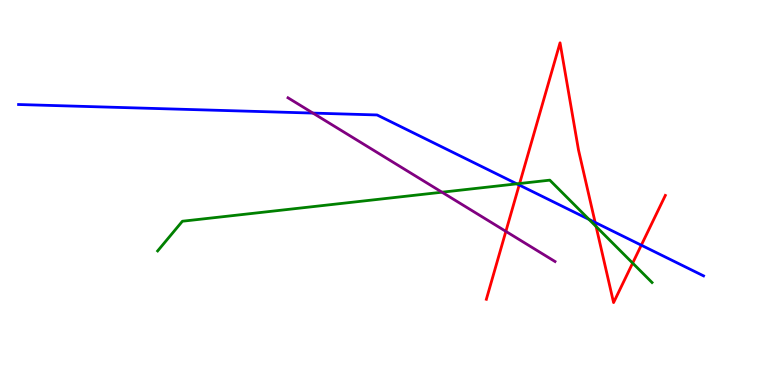[{'lines': ['blue', 'red'], 'intersections': [{'x': 6.7, 'y': 5.19}, {'x': 7.68, 'y': 4.22}, {'x': 8.27, 'y': 3.63}]}, {'lines': ['green', 'red'], 'intersections': [{'x': 6.7, 'y': 5.23}, {'x': 7.69, 'y': 4.12}, {'x': 8.16, 'y': 3.17}]}, {'lines': ['purple', 'red'], 'intersections': [{'x': 6.53, 'y': 3.99}]}, {'lines': ['blue', 'green'], 'intersections': [{'x': 6.67, 'y': 5.22}, {'x': 7.6, 'y': 4.3}]}, {'lines': ['blue', 'purple'], 'intersections': [{'x': 4.04, 'y': 7.06}]}, {'lines': ['green', 'purple'], 'intersections': [{'x': 5.7, 'y': 5.01}]}]